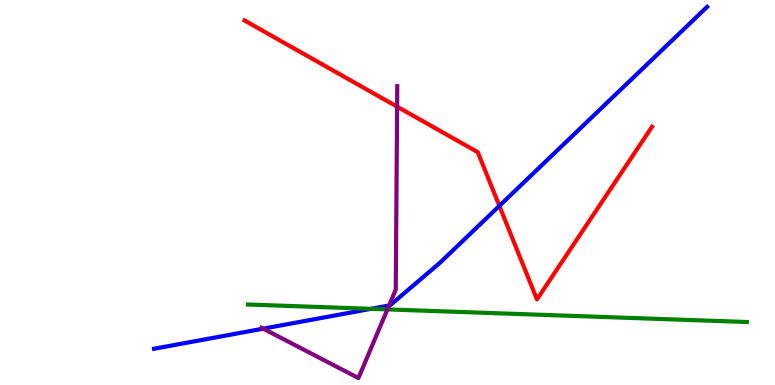[{'lines': ['blue', 'red'], 'intersections': [{'x': 6.44, 'y': 4.65}]}, {'lines': ['green', 'red'], 'intersections': []}, {'lines': ['purple', 'red'], 'intersections': [{'x': 5.12, 'y': 7.23}]}, {'lines': ['blue', 'green'], 'intersections': [{'x': 4.79, 'y': 1.98}]}, {'lines': ['blue', 'purple'], 'intersections': [{'x': 3.4, 'y': 1.46}, {'x': 5.02, 'y': 2.07}]}, {'lines': ['green', 'purple'], 'intersections': [{'x': 5.0, 'y': 1.96}]}]